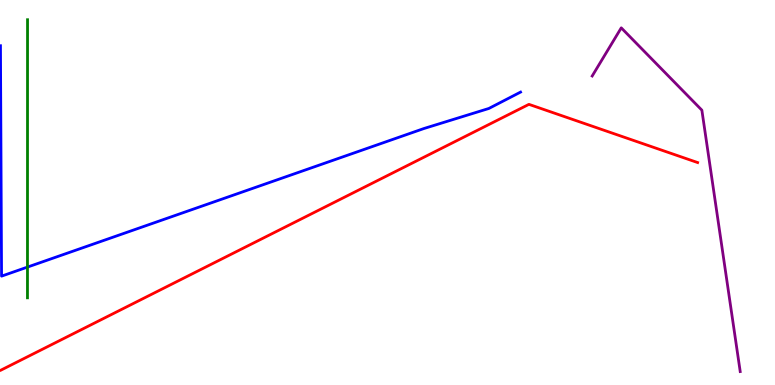[{'lines': ['blue', 'red'], 'intersections': []}, {'lines': ['green', 'red'], 'intersections': []}, {'lines': ['purple', 'red'], 'intersections': []}, {'lines': ['blue', 'green'], 'intersections': [{'x': 0.354, 'y': 3.06}]}, {'lines': ['blue', 'purple'], 'intersections': []}, {'lines': ['green', 'purple'], 'intersections': []}]